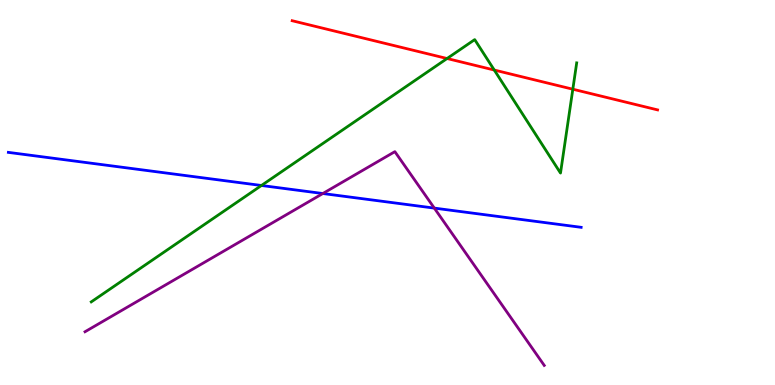[{'lines': ['blue', 'red'], 'intersections': []}, {'lines': ['green', 'red'], 'intersections': [{'x': 5.77, 'y': 8.48}, {'x': 6.38, 'y': 8.18}, {'x': 7.39, 'y': 7.68}]}, {'lines': ['purple', 'red'], 'intersections': []}, {'lines': ['blue', 'green'], 'intersections': [{'x': 3.37, 'y': 5.18}]}, {'lines': ['blue', 'purple'], 'intersections': [{'x': 4.17, 'y': 4.97}, {'x': 5.6, 'y': 4.59}]}, {'lines': ['green', 'purple'], 'intersections': []}]